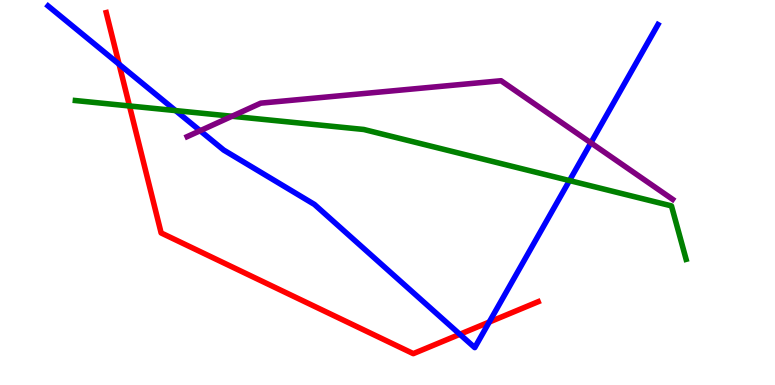[{'lines': ['blue', 'red'], 'intersections': [{'x': 1.54, 'y': 8.33}, {'x': 5.93, 'y': 1.32}, {'x': 6.31, 'y': 1.63}]}, {'lines': ['green', 'red'], 'intersections': [{'x': 1.67, 'y': 7.25}]}, {'lines': ['purple', 'red'], 'intersections': []}, {'lines': ['blue', 'green'], 'intersections': [{'x': 2.27, 'y': 7.13}, {'x': 7.35, 'y': 5.31}]}, {'lines': ['blue', 'purple'], 'intersections': [{'x': 2.58, 'y': 6.6}, {'x': 7.62, 'y': 6.29}]}, {'lines': ['green', 'purple'], 'intersections': [{'x': 2.99, 'y': 6.98}]}]